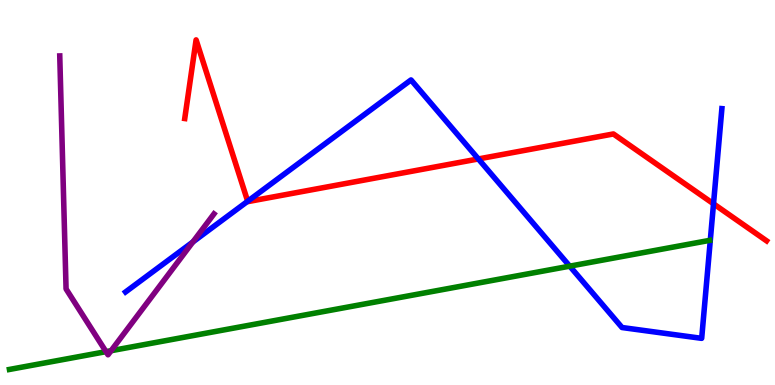[{'lines': ['blue', 'red'], 'intersections': [{'x': 3.2, 'y': 4.77}, {'x': 6.17, 'y': 5.87}, {'x': 9.21, 'y': 4.71}]}, {'lines': ['green', 'red'], 'intersections': []}, {'lines': ['purple', 'red'], 'intersections': []}, {'lines': ['blue', 'green'], 'intersections': [{'x': 7.35, 'y': 3.09}]}, {'lines': ['blue', 'purple'], 'intersections': [{'x': 2.49, 'y': 3.71}]}, {'lines': ['green', 'purple'], 'intersections': [{'x': 1.37, 'y': 0.866}, {'x': 1.43, 'y': 0.891}]}]